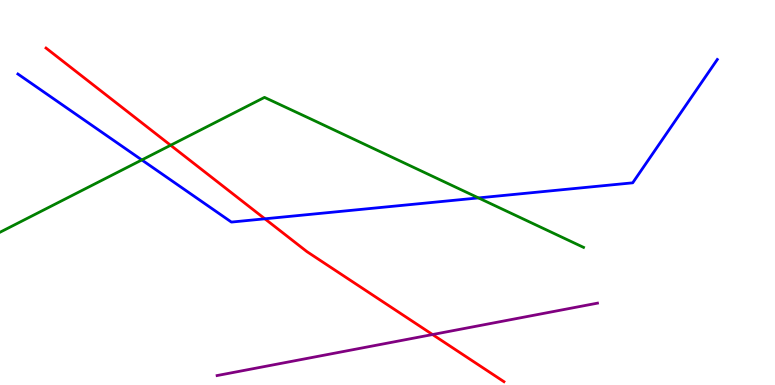[{'lines': ['blue', 'red'], 'intersections': [{'x': 3.42, 'y': 4.32}]}, {'lines': ['green', 'red'], 'intersections': [{'x': 2.2, 'y': 6.23}]}, {'lines': ['purple', 'red'], 'intersections': [{'x': 5.58, 'y': 1.31}]}, {'lines': ['blue', 'green'], 'intersections': [{'x': 1.83, 'y': 5.85}, {'x': 6.17, 'y': 4.86}]}, {'lines': ['blue', 'purple'], 'intersections': []}, {'lines': ['green', 'purple'], 'intersections': []}]